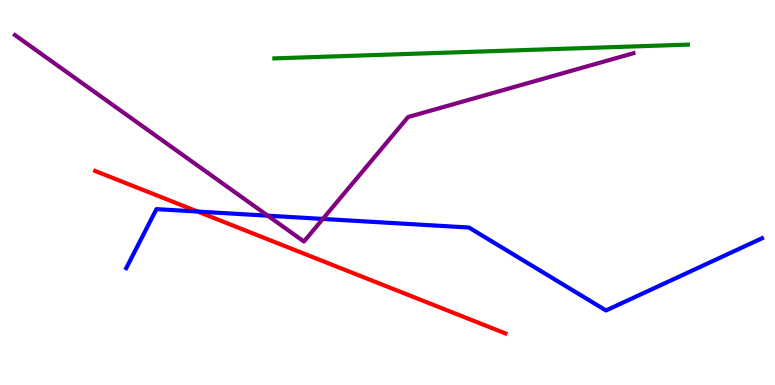[{'lines': ['blue', 'red'], 'intersections': [{'x': 2.55, 'y': 4.51}]}, {'lines': ['green', 'red'], 'intersections': []}, {'lines': ['purple', 'red'], 'intersections': []}, {'lines': ['blue', 'green'], 'intersections': []}, {'lines': ['blue', 'purple'], 'intersections': [{'x': 3.46, 'y': 4.4}, {'x': 4.17, 'y': 4.31}]}, {'lines': ['green', 'purple'], 'intersections': []}]